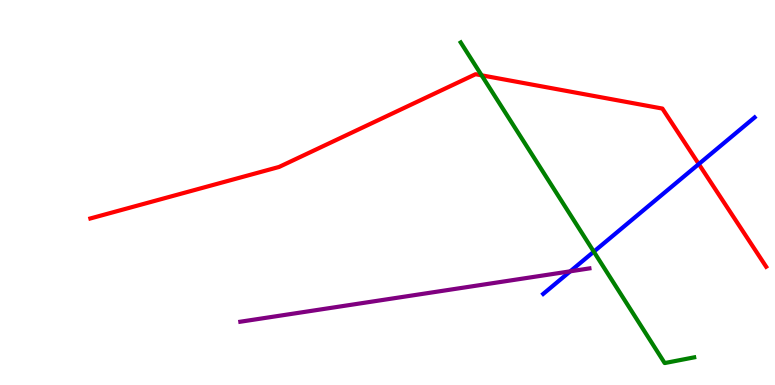[{'lines': ['blue', 'red'], 'intersections': [{'x': 9.02, 'y': 5.74}]}, {'lines': ['green', 'red'], 'intersections': [{'x': 6.21, 'y': 8.04}]}, {'lines': ['purple', 'red'], 'intersections': []}, {'lines': ['blue', 'green'], 'intersections': [{'x': 7.66, 'y': 3.46}]}, {'lines': ['blue', 'purple'], 'intersections': [{'x': 7.36, 'y': 2.95}]}, {'lines': ['green', 'purple'], 'intersections': []}]